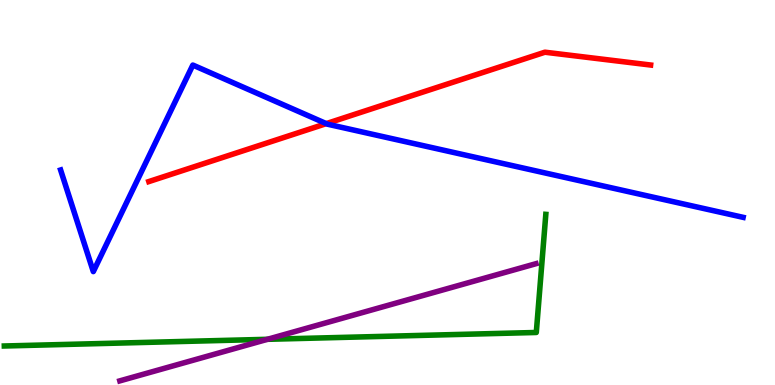[{'lines': ['blue', 'red'], 'intersections': [{'x': 4.21, 'y': 6.79}]}, {'lines': ['green', 'red'], 'intersections': []}, {'lines': ['purple', 'red'], 'intersections': []}, {'lines': ['blue', 'green'], 'intersections': []}, {'lines': ['blue', 'purple'], 'intersections': []}, {'lines': ['green', 'purple'], 'intersections': [{'x': 3.45, 'y': 1.19}]}]